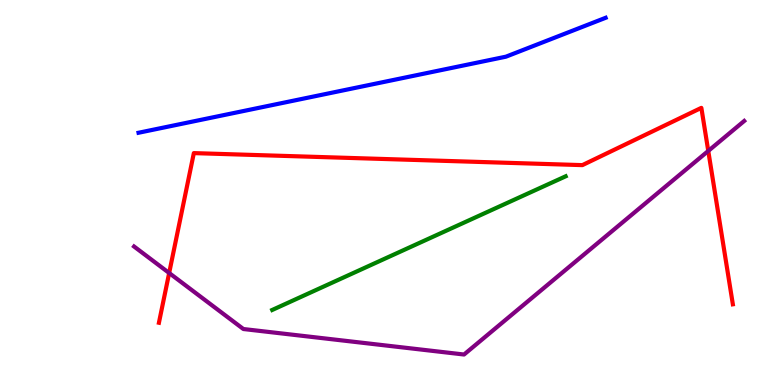[{'lines': ['blue', 'red'], 'intersections': []}, {'lines': ['green', 'red'], 'intersections': []}, {'lines': ['purple', 'red'], 'intersections': [{'x': 2.18, 'y': 2.91}, {'x': 9.14, 'y': 6.08}]}, {'lines': ['blue', 'green'], 'intersections': []}, {'lines': ['blue', 'purple'], 'intersections': []}, {'lines': ['green', 'purple'], 'intersections': []}]